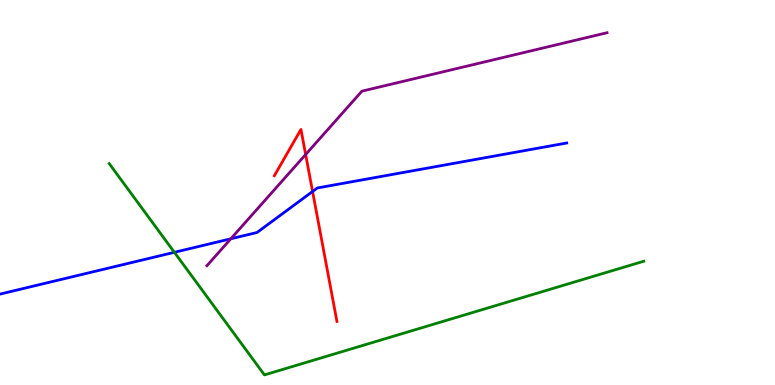[{'lines': ['blue', 'red'], 'intersections': [{'x': 4.03, 'y': 5.03}]}, {'lines': ['green', 'red'], 'intersections': []}, {'lines': ['purple', 'red'], 'intersections': [{'x': 3.94, 'y': 5.99}]}, {'lines': ['blue', 'green'], 'intersections': [{'x': 2.25, 'y': 3.45}]}, {'lines': ['blue', 'purple'], 'intersections': [{'x': 2.98, 'y': 3.8}]}, {'lines': ['green', 'purple'], 'intersections': []}]